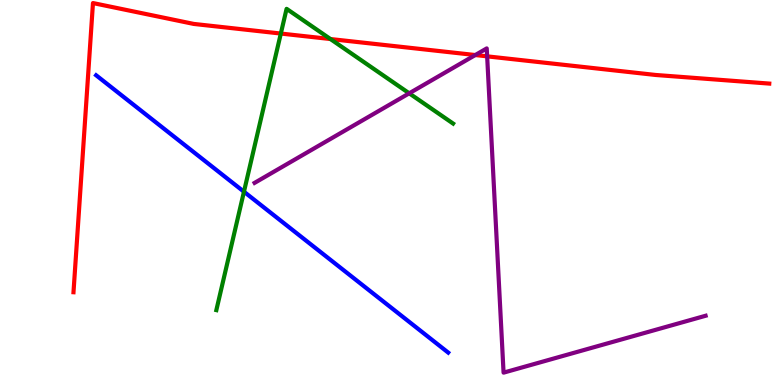[{'lines': ['blue', 'red'], 'intersections': []}, {'lines': ['green', 'red'], 'intersections': [{'x': 3.62, 'y': 9.13}, {'x': 4.26, 'y': 8.99}]}, {'lines': ['purple', 'red'], 'intersections': [{'x': 6.13, 'y': 8.57}, {'x': 6.29, 'y': 8.54}]}, {'lines': ['blue', 'green'], 'intersections': [{'x': 3.15, 'y': 5.02}]}, {'lines': ['blue', 'purple'], 'intersections': []}, {'lines': ['green', 'purple'], 'intersections': [{'x': 5.28, 'y': 7.58}]}]